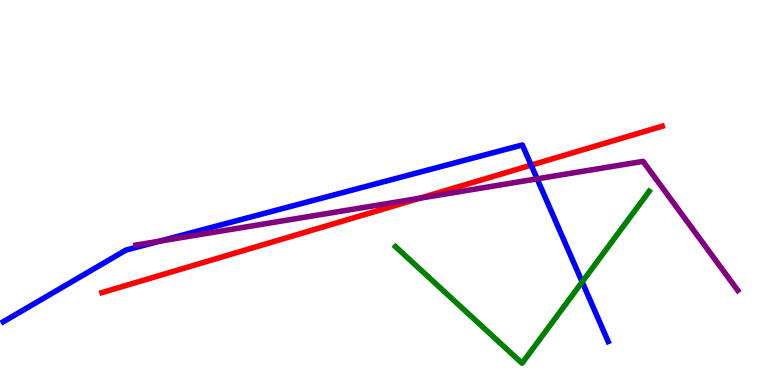[{'lines': ['blue', 'red'], 'intersections': [{'x': 6.85, 'y': 5.71}]}, {'lines': ['green', 'red'], 'intersections': []}, {'lines': ['purple', 'red'], 'intersections': [{'x': 5.42, 'y': 4.85}]}, {'lines': ['blue', 'green'], 'intersections': [{'x': 7.51, 'y': 2.68}]}, {'lines': ['blue', 'purple'], 'intersections': [{'x': 2.06, 'y': 3.73}, {'x': 6.93, 'y': 5.35}]}, {'lines': ['green', 'purple'], 'intersections': []}]